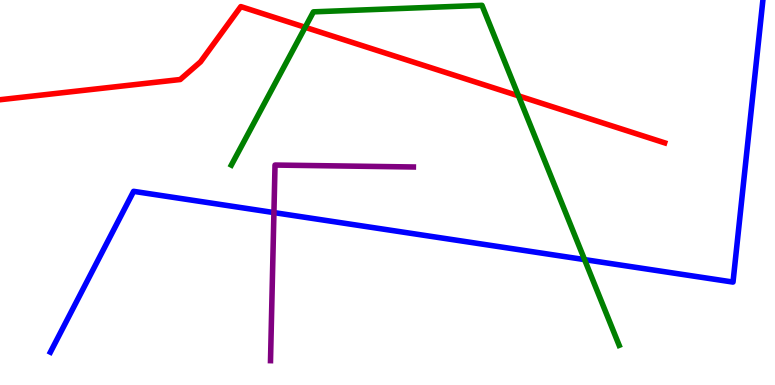[{'lines': ['blue', 'red'], 'intersections': []}, {'lines': ['green', 'red'], 'intersections': [{'x': 3.94, 'y': 9.29}, {'x': 6.69, 'y': 7.51}]}, {'lines': ['purple', 'red'], 'intersections': []}, {'lines': ['blue', 'green'], 'intersections': [{'x': 7.54, 'y': 3.26}]}, {'lines': ['blue', 'purple'], 'intersections': [{'x': 3.53, 'y': 4.48}]}, {'lines': ['green', 'purple'], 'intersections': []}]